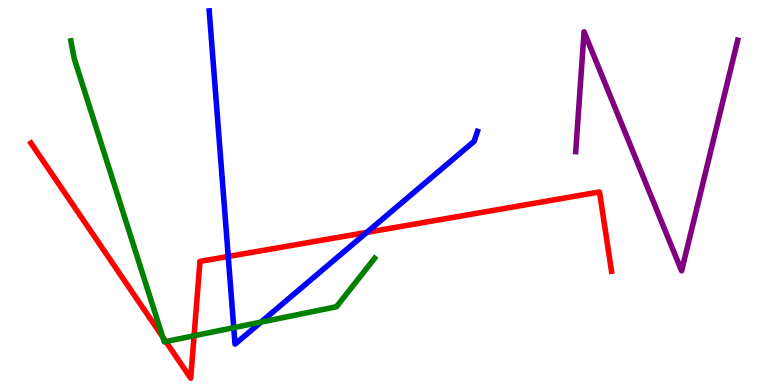[{'lines': ['blue', 'red'], 'intersections': [{'x': 2.94, 'y': 3.34}, {'x': 4.73, 'y': 3.96}]}, {'lines': ['green', 'red'], 'intersections': [{'x': 2.1, 'y': 1.25}, {'x': 2.14, 'y': 1.13}, {'x': 2.5, 'y': 1.28}]}, {'lines': ['purple', 'red'], 'intersections': []}, {'lines': ['blue', 'green'], 'intersections': [{'x': 3.02, 'y': 1.49}, {'x': 3.37, 'y': 1.63}]}, {'lines': ['blue', 'purple'], 'intersections': []}, {'lines': ['green', 'purple'], 'intersections': []}]